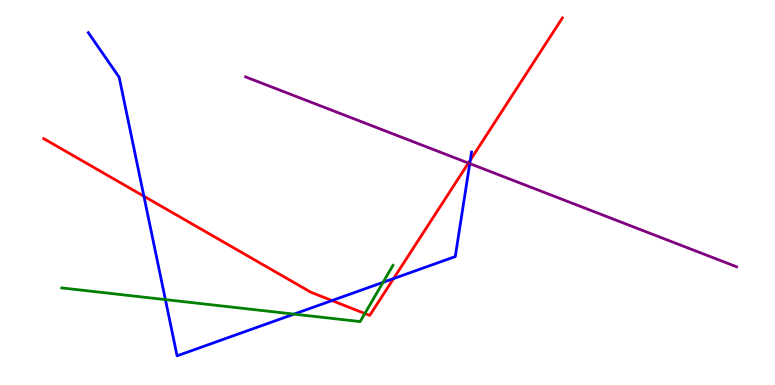[{'lines': ['blue', 'red'], 'intersections': [{'x': 1.86, 'y': 4.9}, {'x': 4.28, 'y': 2.19}, {'x': 5.08, 'y': 2.76}, {'x': 6.07, 'y': 5.84}]}, {'lines': ['green', 'red'], 'intersections': [{'x': 4.71, 'y': 1.86}]}, {'lines': ['purple', 'red'], 'intersections': [{'x': 6.04, 'y': 5.76}]}, {'lines': ['blue', 'green'], 'intersections': [{'x': 2.13, 'y': 2.22}, {'x': 3.79, 'y': 1.84}, {'x': 4.94, 'y': 2.67}]}, {'lines': ['blue', 'purple'], 'intersections': [{'x': 6.06, 'y': 5.75}]}, {'lines': ['green', 'purple'], 'intersections': []}]